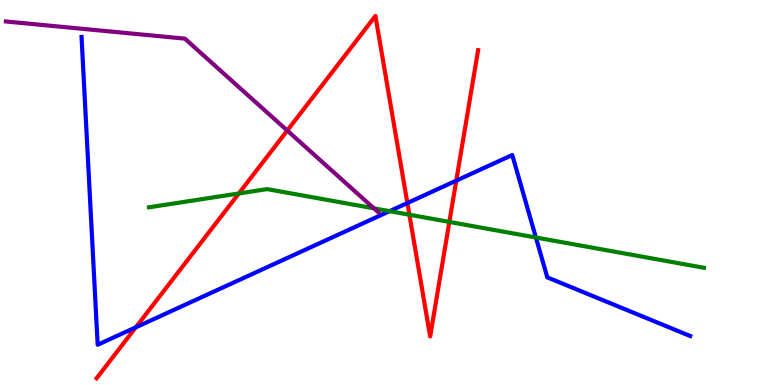[{'lines': ['blue', 'red'], 'intersections': [{'x': 1.75, 'y': 1.5}, {'x': 5.26, 'y': 4.73}, {'x': 5.89, 'y': 5.31}]}, {'lines': ['green', 'red'], 'intersections': [{'x': 3.08, 'y': 4.97}, {'x': 5.28, 'y': 4.42}, {'x': 5.8, 'y': 4.24}]}, {'lines': ['purple', 'red'], 'intersections': [{'x': 3.71, 'y': 6.61}]}, {'lines': ['blue', 'green'], 'intersections': [{'x': 5.03, 'y': 4.52}, {'x': 6.91, 'y': 3.83}]}, {'lines': ['blue', 'purple'], 'intersections': []}, {'lines': ['green', 'purple'], 'intersections': [{'x': 4.82, 'y': 4.59}]}]